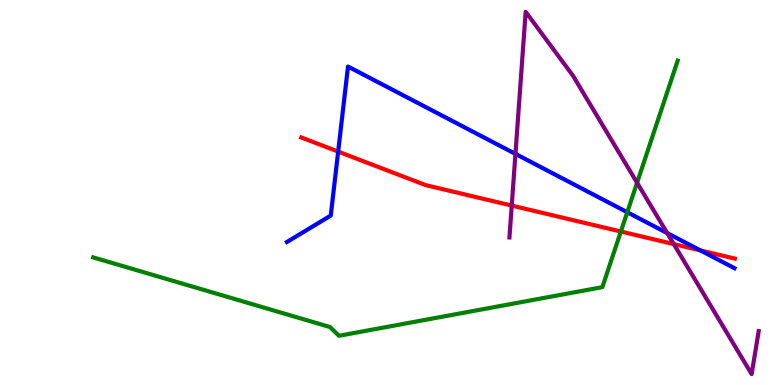[{'lines': ['blue', 'red'], 'intersections': [{'x': 4.36, 'y': 6.06}, {'x': 9.04, 'y': 3.5}]}, {'lines': ['green', 'red'], 'intersections': [{'x': 8.01, 'y': 3.99}]}, {'lines': ['purple', 'red'], 'intersections': [{'x': 6.6, 'y': 4.66}, {'x': 8.69, 'y': 3.66}]}, {'lines': ['blue', 'green'], 'intersections': [{'x': 8.09, 'y': 4.49}]}, {'lines': ['blue', 'purple'], 'intersections': [{'x': 6.65, 'y': 6.0}, {'x': 8.61, 'y': 3.95}]}, {'lines': ['green', 'purple'], 'intersections': [{'x': 8.22, 'y': 5.25}]}]